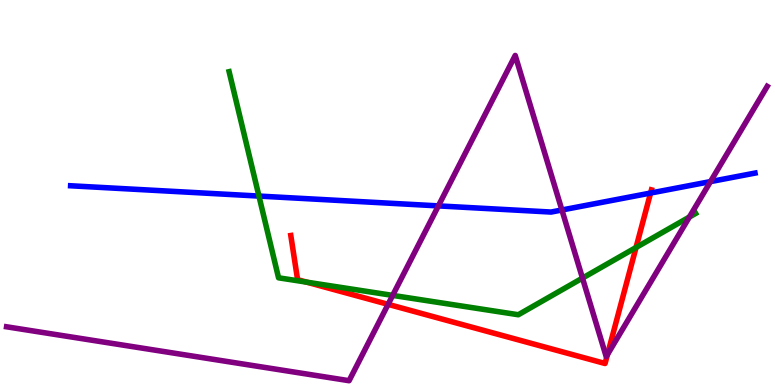[{'lines': ['blue', 'red'], 'intersections': [{'x': 8.39, 'y': 4.99}]}, {'lines': ['green', 'red'], 'intersections': [{'x': 3.96, 'y': 2.67}, {'x': 8.21, 'y': 3.57}]}, {'lines': ['purple', 'red'], 'intersections': [{'x': 5.01, 'y': 2.09}, {'x': 7.84, 'y': 0.789}]}, {'lines': ['blue', 'green'], 'intersections': [{'x': 3.34, 'y': 4.91}]}, {'lines': ['blue', 'purple'], 'intersections': [{'x': 5.66, 'y': 4.65}, {'x': 7.25, 'y': 4.55}, {'x': 9.17, 'y': 5.28}]}, {'lines': ['green', 'purple'], 'intersections': [{'x': 5.07, 'y': 2.33}, {'x': 7.52, 'y': 2.78}, {'x': 8.9, 'y': 4.36}]}]